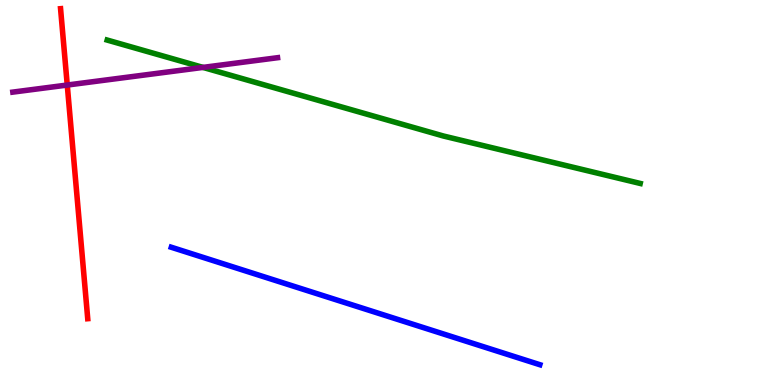[{'lines': ['blue', 'red'], 'intersections': []}, {'lines': ['green', 'red'], 'intersections': []}, {'lines': ['purple', 'red'], 'intersections': [{'x': 0.868, 'y': 7.79}]}, {'lines': ['blue', 'green'], 'intersections': []}, {'lines': ['blue', 'purple'], 'intersections': []}, {'lines': ['green', 'purple'], 'intersections': [{'x': 2.62, 'y': 8.25}]}]